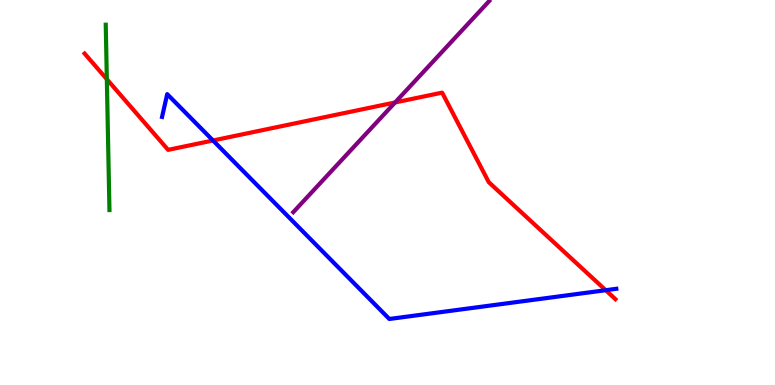[{'lines': ['blue', 'red'], 'intersections': [{'x': 2.75, 'y': 6.35}, {'x': 7.82, 'y': 2.46}]}, {'lines': ['green', 'red'], 'intersections': [{'x': 1.38, 'y': 7.94}]}, {'lines': ['purple', 'red'], 'intersections': [{'x': 5.1, 'y': 7.34}]}, {'lines': ['blue', 'green'], 'intersections': []}, {'lines': ['blue', 'purple'], 'intersections': []}, {'lines': ['green', 'purple'], 'intersections': []}]